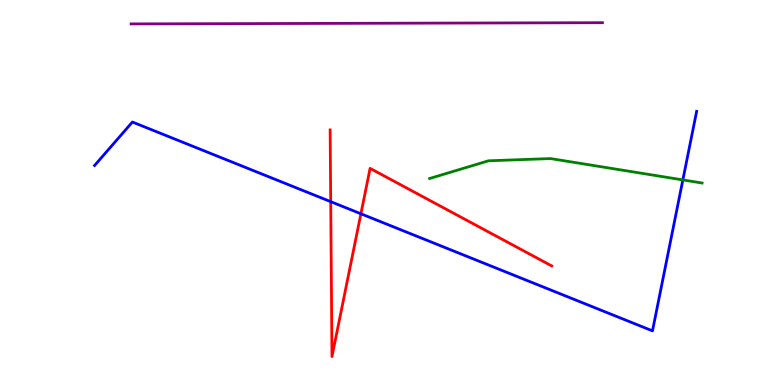[{'lines': ['blue', 'red'], 'intersections': [{'x': 4.27, 'y': 4.76}, {'x': 4.66, 'y': 4.45}]}, {'lines': ['green', 'red'], 'intersections': []}, {'lines': ['purple', 'red'], 'intersections': []}, {'lines': ['blue', 'green'], 'intersections': [{'x': 8.81, 'y': 5.33}]}, {'lines': ['blue', 'purple'], 'intersections': []}, {'lines': ['green', 'purple'], 'intersections': []}]